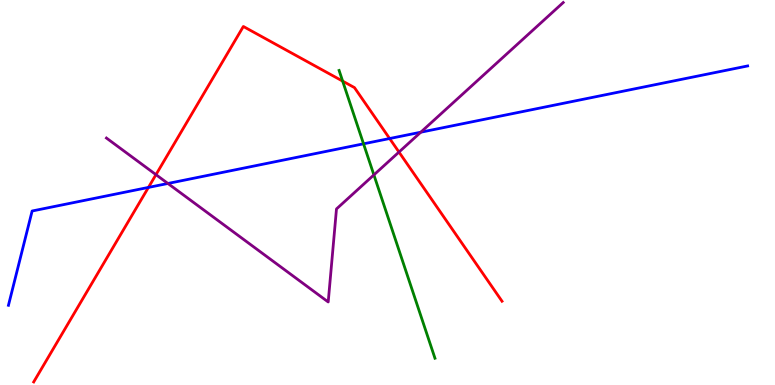[{'lines': ['blue', 'red'], 'intersections': [{'x': 1.92, 'y': 5.13}, {'x': 5.03, 'y': 6.4}]}, {'lines': ['green', 'red'], 'intersections': [{'x': 4.42, 'y': 7.89}]}, {'lines': ['purple', 'red'], 'intersections': [{'x': 2.01, 'y': 5.46}, {'x': 5.15, 'y': 6.05}]}, {'lines': ['blue', 'green'], 'intersections': [{'x': 4.69, 'y': 6.26}]}, {'lines': ['blue', 'purple'], 'intersections': [{'x': 2.17, 'y': 5.23}, {'x': 5.43, 'y': 6.57}]}, {'lines': ['green', 'purple'], 'intersections': [{'x': 4.82, 'y': 5.46}]}]